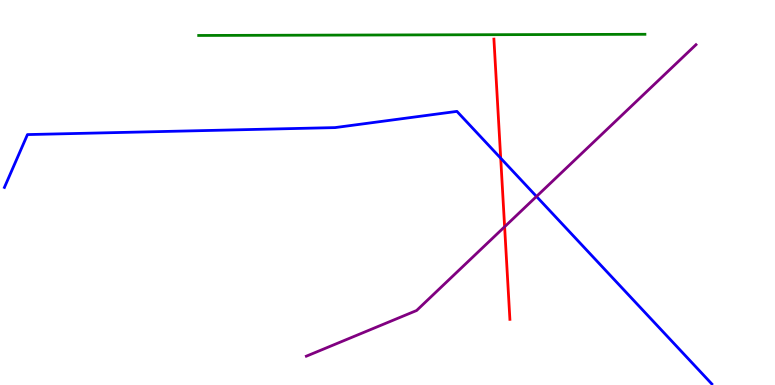[{'lines': ['blue', 'red'], 'intersections': [{'x': 6.46, 'y': 5.89}]}, {'lines': ['green', 'red'], 'intersections': []}, {'lines': ['purple', 'red'], 'intersections': [{'x': 6.51, 'y': 4.11}]}, {'lines': ['blue', 'green'], 'intersections': []}, {'lines': ['blue', 'purple'], 'intersections': [{'x': 6.92, 'y': 4.9}]}, {'lines': ['green', 'purple'], 'intersections': []}]